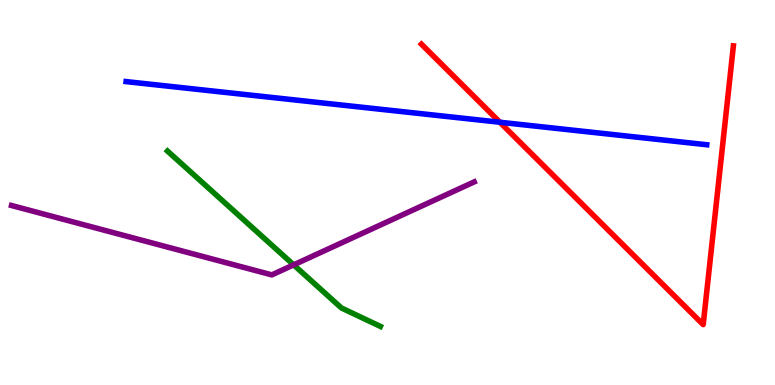[{'lines': ['blue', 'red'], 'intersections': [{'x': 6.45, 'y': 6.82}]}, {'lines': ['green', 'red'], 'intersections': []}, {'lines': ['purple', 'red'], 'intersections': []}, {'lines': ['blue', 'green'], 'intersections': []}, {'lines': ['blue', 'purple'], 'intersections': []}, {'lines': ['green', 'purple'], 'intersections': [{'x': 3.79, 'y': 3.12}]}]